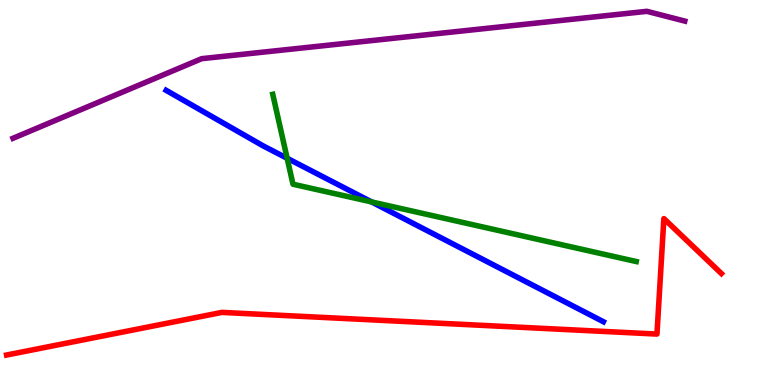[{'lines': ['blue', 'red'], 'intersections': []}, {'lines': ['green', 'red'], 'intersections': []}, {'lines': ['purple', 'red'], 'intersections': []}, {'lines': ['blue', 'green'], 'intersections': [{'x': 3.71, 'y': 5.89}, {'x': 4.79, 'y': 4.76}]}, {'lines': ['blue', 'purple'], 'intersections': []}, {'lines': ['green', 'purple'], 'intersections': []}]